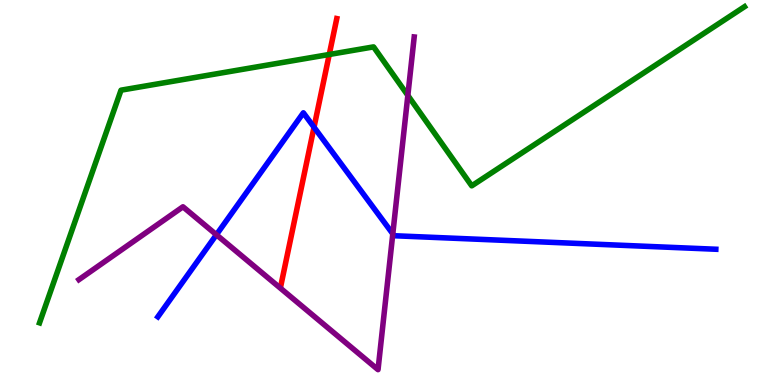[{'lines': ['blue', 'red'], 'intersections': [{'x': 4.05, 'y': 6.7}]}, {'lines': ['green', 'red'], 'intersections': [{'x': 4.25, 'y': 8.58}]}, {'lines': ['purple', 'red'], 'intersections': []}, {'lines': ['blue', 'green'], 'intersections': []}, {'lines': ['blue', 'purple'], 'intersections': [{'x': 2.79, 'y': 3.9}, {'x': 5.07, 'y': 3.93}]}, {'lines': ['green', 'purple'], 'intersections': [{'x': 5.26, 'y': 7.52}]}]